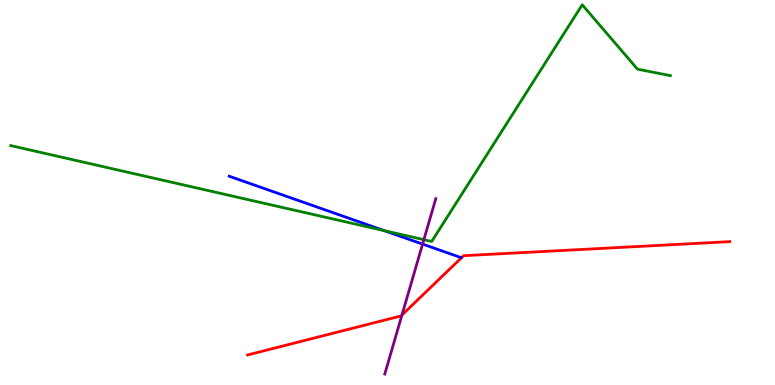[{'lines': ['blue', 'red'], 'intersections': []}, {'lines': ['green', 'red'], 'intersections': []}, {'lines': ['purple', 'red'], 'intersections': [{'x': 5.19, 'y': 1.82}]}, {'lines': ['blue', 'green'], 'intersections': [{'x': 4.96, 'y': 4.01}]}, {'lines': ['blue', 'purple'], 'intersections': [{'x': 5.45, 'y': 3.66}]}, {'lines': ['green', 'purple'], 'intersections': [{'x': 5.47, 'y': 3.77}]}]